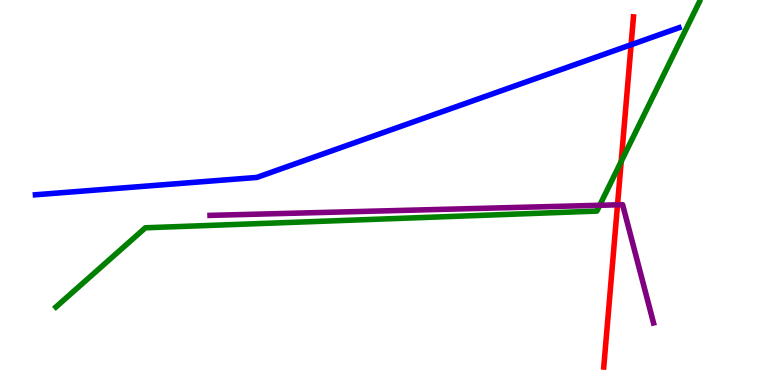[{'lines': ['blue', 'red'], 'intersections': [{'x': 8.14, 'y': 8.84}]}, {'lines': ['green', 'red'], 'intersections': [{'x': 8.02, 'y': 5.81}]}, {'lines': ['purple', 'red'], 'intersections': [{'x': 7.97, 'y': 4.68}]}, {'lines': ['blue', 'green'], 'intersections': []}, {'lines': ['blue', 'purple'], 'intersections': []}, {'lines': ['green', 'purple'], 'intersections': [{'x': 7.74, 'y': 4.67}]}]